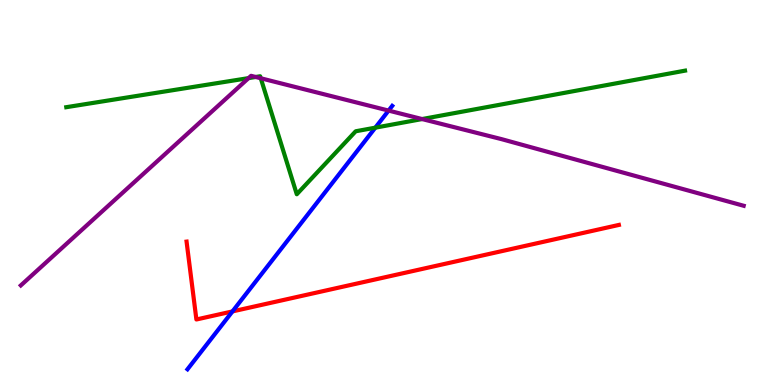[{'lines': ['blue', 'red'], 'intersections': [{'x': 3.0, 'y': 1.91}]}, {'lines': ['green', 'red'], 'intersections': []}, {'lines': ['purple', 'red'], 'intersections': []}, {'lines': ['blue', 'green'], 'intersections': [{'x': 4.84, 'y': 6.68}]}, {'lines': ['blue', 'purple'], 'intersections': [{'x': 5.01, 'y': 7.13}]}, {'lines': ['green', 'purple'], 'intersections': [{'x': 3.21, 'y': 7.97}, {'x': 3.3, 'y': 8.0}, {'x': 3.36, 'y': 7.97}, {'x': 5.45, 'y': 6.91}]}]